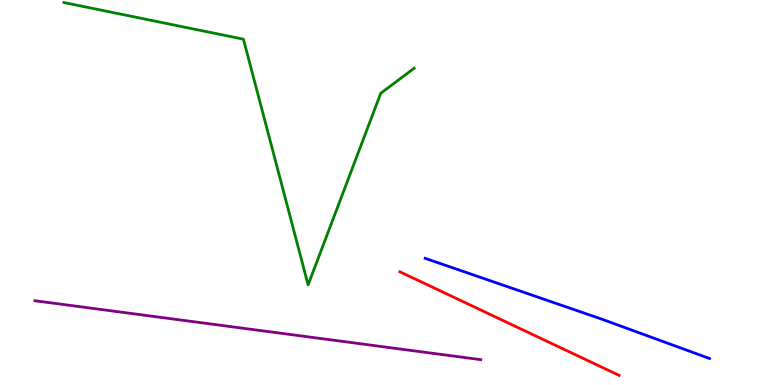[{'lines': ['blue', 'red'], 'intersections': []}, {'lines': ['green', 'red'], 'intersections': []}, {'lines': ['purple', 'red'], 'intersections': []}, {'lines': ['blue', 'green'], 'intersections': []}, {'lines': ['blue', 'purple'], 'intersections': []}, {'lines': ['green', 'purple'], 'intersections': []}]